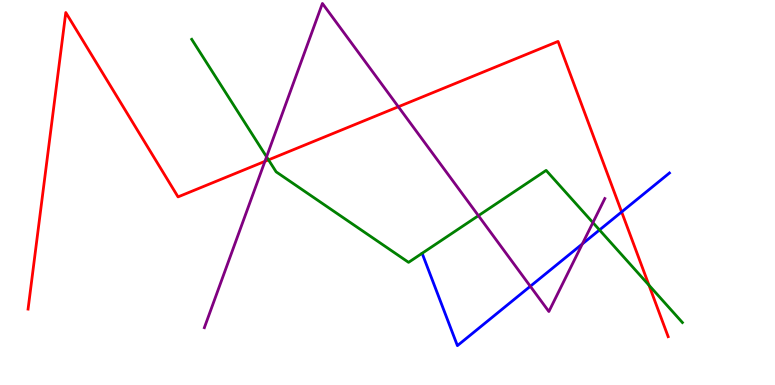[{'lines': ['blue', 'red'], 'intersections': [{'x': 8.02, 'y': 4.5}]}, {'lines': ['green', 'red'], 'intersections': [{'x': 3.46, 'y': 5.85}, {'x': 8.37, 'y': 2.59}]}, {'lines': ['purple', 'red'], 'intersections': [{'x': 3.42, 'y': 5.81}, {'x': 5.14, 'y': 7.23}]}, {'lines': ['blue', 'green'], 'intersections': [{'x': 7.74, 'y': 4.03}]}, {'lines': ['blue', 'purple'], 'intersections': [{'x': 6.84, 'y': 2.56}, {'x': 7.51, 'y': 3.66}]}, {'lines': ['green', 'purple'], 'intersections': [{'x': 3.44, 'y': 5.93}, {'x': 6.17, 'y': 4.4}, {'x': 7.65, 'y': 4.22}]}]